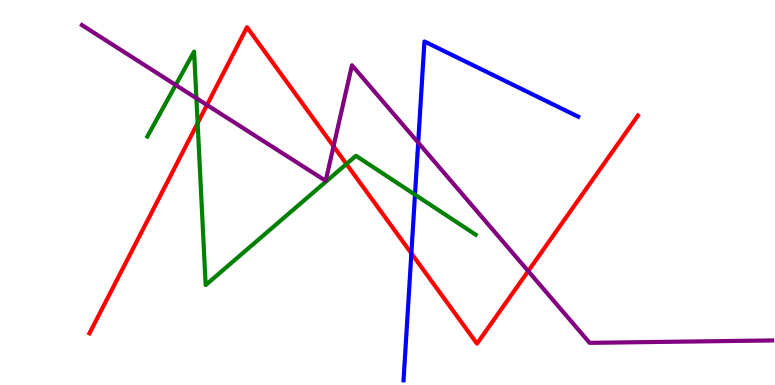[{'lines': ['blue', 'red'], 'intersections': [{'x': 5.31, 'y': 3.42}]}, {'lines': ['green', 'red'], 'intersections': [{'x': 2.55, 'y': 6.8}, {'x': 4.47, 'y': 5.74}]}, {'lines': ['purple', 'red'], 'intersections': [{'x': 2.67, 'y': 7.27}, {'x': 4.3, 'y': 6.2}, {'x': 6.82, 'y': 2.96}]}, {'lines': ['blue', 'green'], 'intersections': [{'x': 5.35, 'y': 4.94}]}, {'lines': ['blue', 'purple'], 'intersections': [{'x': 5.4, 'y': 6.3}]}, {'lines': ['green', 'purple'], 'intersections': [{'x': 2.27, 'y': 7.79}, {'x': 2.53, 'y': 7.45}]}]